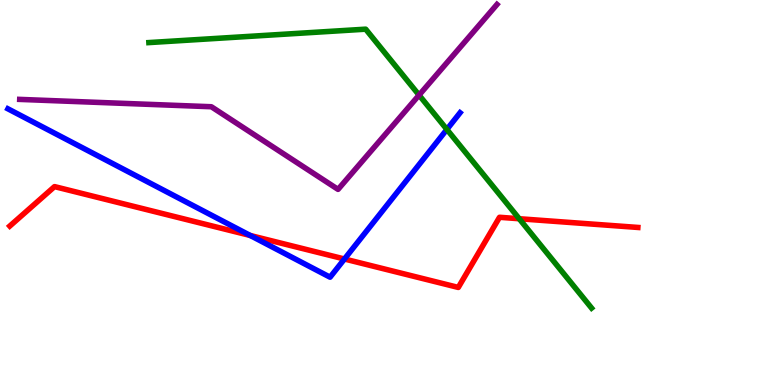[{'lines': ['blue', 'red'], 'intersections': [{'x': 3.23, 'y': 3.88}, {'x': 4.44, 'y': 3.27}]}, {'lines': ['green', 'red'], 'intersections': [{'x': 6.7, 'y': 4.32}]}, {'lines': ['purple', 'red'], 'intersections': []}, {'lines': ['blue', 'green'], 'intersections': [{'x': 5.77, 'y': 6.64}]}, {'lines': ['blue', 'purple'], 'intersections': []}, {'lines': ['green', 'purple'], 'intersections': [{'x': 5.41, 'y': 7.53}]}]